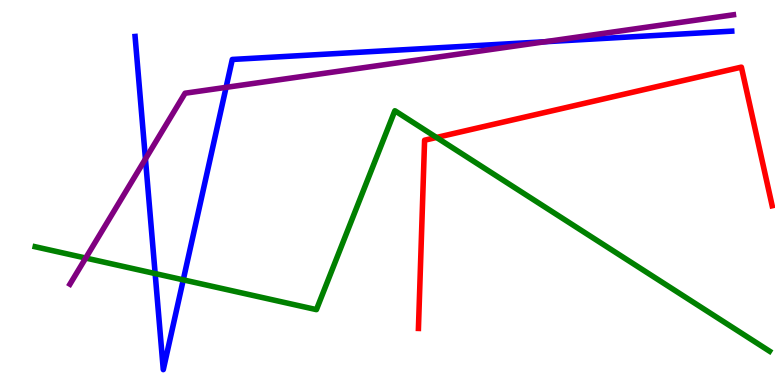[{'lines': ['blue', 'red'], 'intersections': []}, {'lines': ['green', 'red'], 'intersections': [{'x': 5.63, 'y': 6.43}]}, {'lines': ['purple', 'red'], 'intersections': []}, {'lines': ['blue', 'green'], 'intersections': [{'x': 2.0, 'y': 2.89}, {'x': 2.36, 'y': 2.73}]}, {'lines': ['blue', 'purple'], 'intersections': [{'x': 1.88, 'y': 5.87}, {'x': 2.92, 'y': 7.73}, {'x': 7.03, 'y': 8.92}]}, {'lines': ['green', 'purple'], 'intersections': [{'x': 1.11, 'y': 3.3}]}]